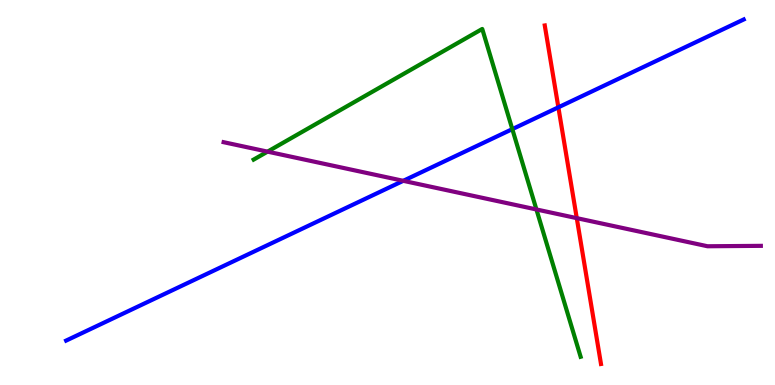[{'lines': ['blue', 'red'], 'intersections': [{'x': 7.2, 'y': 7.21}]}, {'lines': ['green', 'red'], 'intersections': []}, {'lines': ['purple', 'red'], 'intersections': [{'x': 7.44, 'y': 4.33}]}, {'lines': ['blue', 'green'], 'intersections': [{'x': 6.61, 'y': 6.65}]}, {'lines': ['blue', 'purple'], 'intersections': [{'x': 5.2, 'y': 5.3}]}, {'lines': ['green', 'purple'], 'intersections': [{'x': 3.45, 'y': 6.06}, {'x': 6.92, 'y': 4.56}]}]